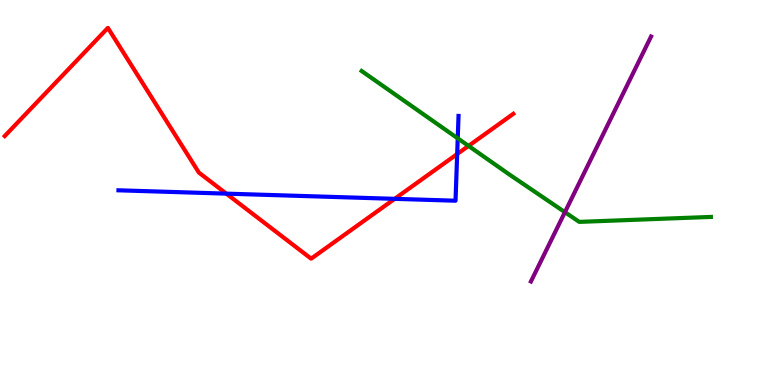[{'lines': ['blue', 'red'], 'intersections': [{'x': 2.92, 'y': 4.97}, {'x': 5.09, 'y': 4.84}, {'x': 5.9, 'y': 6.0}]}, {'lines': ['green', 'red'], 'intersections': [{'x': 6.05, 'y': 6.21}]}, {'lines': ['purple', 'red'], 'intersections': []}, {'lines': ['blue', 'green'], 'intersections': [{'x': 5.91, 'y': 6.41}]}, {'lines': ['blue', 'purple'], 'intersections': []}, {'lines': ['green', 'purple'], 'intersections': [{'x': 7.29, 'y': 4.49}]}]